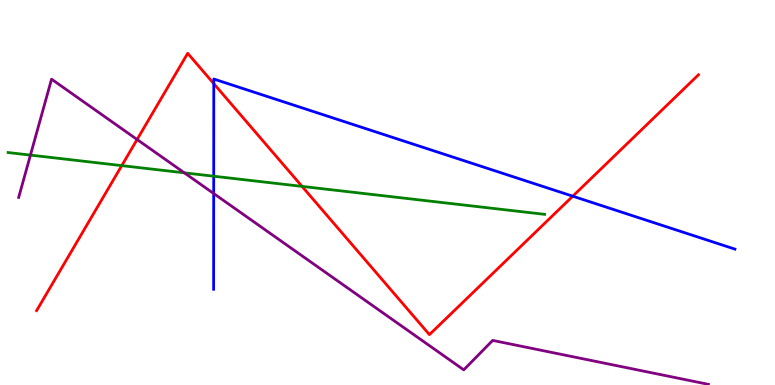[{'lines': ['blue', 'red'], 'intersections': [{'x': 2.76, 'y': 7.83}, {'x': 7.39, 'y': 4.9}]}, {'lines': ['green', 'red'], 'intersections': [{'x': 1.57, 'y': 5.7}, {'x': 3.9, 'y': 5.16}]}, {'lines': ['purple', 'red'], 'intersections': [{'x': 1.77, 'y': 6.38}]}, {'lines': ['blue', 'green'], 'intersections': [{'x': 2.76, 'y': 5.42}]}, {'lines': ['blue', 'purple'], 'intersections': [{'x': 2.76, 'y': 4.97}]}, {'lines': ['green', 'purple'], 'intersections': [{'x': 0.393, 'y': 5.97}, {'x': 2.38, 'y': 5.51}]}]